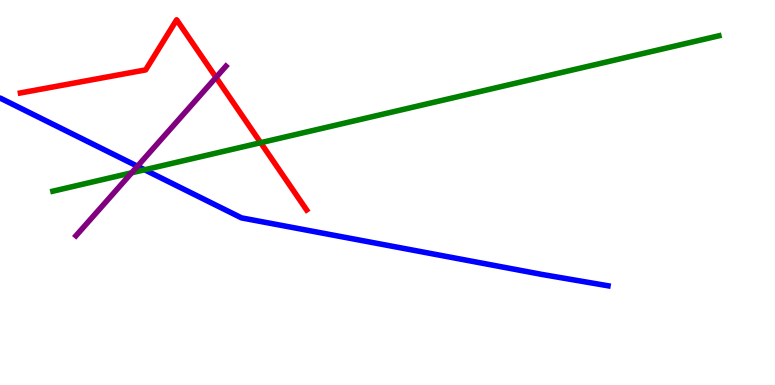[{'lines': ['blue', 'red'], 'intersections': []}, {'lines': ['green', 'red'], 'intersections': [{'x': 3.36, 'y': 6.29}]}, {'lines': ['purple', 'red'], 'intersections': [{'x': 2.79, 'y': 7.99}]}, {'lines': ['blue', 'green'], 'intersections': [{'x': 1.87, 'y': 5.59}]}, {'lines': ['blue', 'purple'], 'intersections': [{'x': 1.77, 'y': 5.68}]}, {'lines': ['green', 'purple'], 'intersections': [{'x': 1.7, 'y': 5.51}]}]